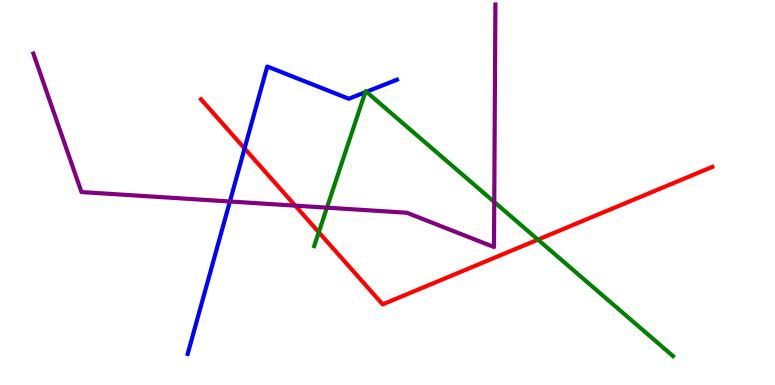[{'lines': ['blue', 'red'], 'intersections': [{'x': 3.16, 'y': 6.14}]}, {'lines': ['green', 'red'], 'intersections': [{'x': 4.11, 'y': 3.97}, {'x': 6.94, 'y': 3.78}]}, {'lines': ['purple', 'red'], 'intersections': [{'x': 3.81, 'y': 4.66}]}, {'lines': ['blue', 'green'], 'intersections': [{'x': 4.71, 'y': 7.6}, {'x': 4.73, 'y': 7.62}]}, {'lines': ['blue', 'purple'], 'intersections': [{'x': 2.97, 'y': 4.77}]}, {'lines': ['green', 'purple'], 'intersections': [{'x': 4.22, 'y': 4.61}, {'x': 6.38, 'y': 4.75}]}]